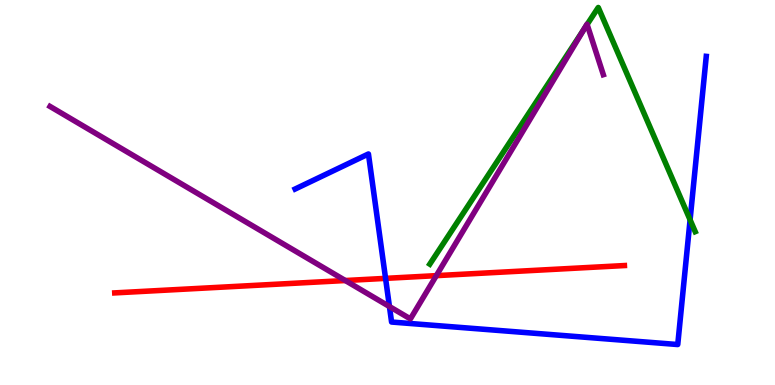[{'lines': ['blue', 'red'], 'intersections': [{'x': 4.97, 'y': 2.77}]}, {'lines': ['green', 'red'], 'intersections': []}, {'lines': ['purple', 'red'], 'intersections': [{'x': 4.46, 'y': 2.71}, {'x': 5.63, 'y': 2.84}]}, {'lines': ['blue', 'green'], 'intersections': [{'x': 8.9, 'y': 4.29}]}, {'lines': ['blue', 'purple'], 'intersections': [{'x': 5.03, 'y': 2.04}]}, {'lines': ['green', 'purple'], 'intersections': [{'x': 7.54, 'y': 9.24}, {'x': 7.58, 'y': 9.36}]}]